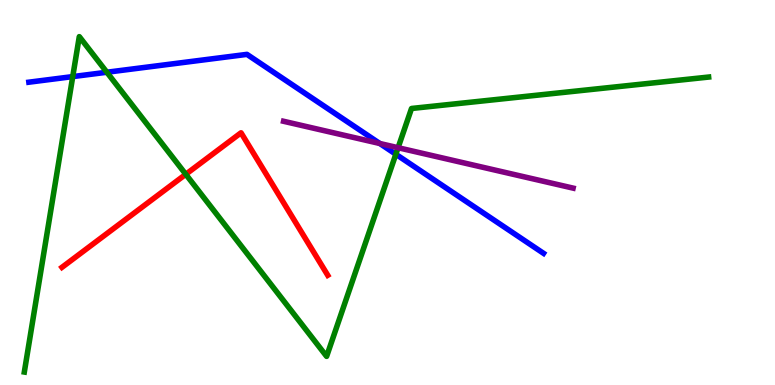[{'lines': ['blue', 'red'], 'intersections': []}, {'lines': ['green', 'red'], 'intersections': [{'x': 2.4, 'y': 5.47}]}, {'lines': ['purple', 'red'], 'intersections': []}, {'lines': ['blue', 'green'], 'intersections': [{'x': 0.939, 'y': 8.01}, {'x': 1.38, 'y': 8.12}, {'x': 5.11, 'y': 5.99}]}, {'lines': ['blue', 'purple'], 'intersections': [{'x': 4.9, 'y': 6.27}]}, {'lines': ['green', 'purple'], 'intersections': [{'x': 5.14, 'y': 6.16}]}]